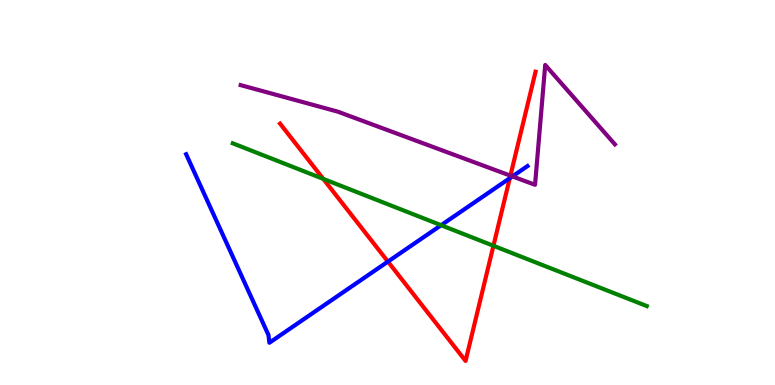[{'lines': ['blue', 'red'], 'intersections': [{'x': 5.01, 'y': 3.21}, {'x': 6.58, 'y': 5.37}]}, {'lines': ['green', 'red'], 'intersections': [{'x': 4.17, 'y': 5.35}, {'x': 6.37, 'y': 3.62}]}, {'lines': ['purple', 'red'], 'intersections': [{'x': 6.59, 'y': 5.44}]}, {'lines': ['blue', 'green'], 'intersections': [{'x': 5.69, 'y': 4.15}]}, {'lines': ['blue', 'purple'], 'intersections': [{'x': 6.61, 'y': 5.42}]}, {'lines': ['green', 'purple'], 'intersections': []}]